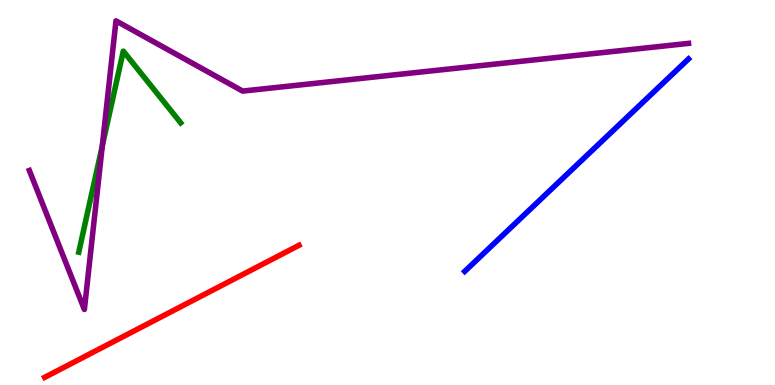[{'lines': ['blue', 'red'], 'intersections': []}, {'lines': ['green', 'red'], 'intersections': []}, {'lines': ['purple', 'red'], 'intersections': []}, {'lines': ['blue', 'green'], 'intersections': []}, {'lines': ['blue', 'purple'], 'intersections': []}, {'lines': ['green', 'purple'], 'intersections': [{'x': 1.32, 'y': 6.21}]}]